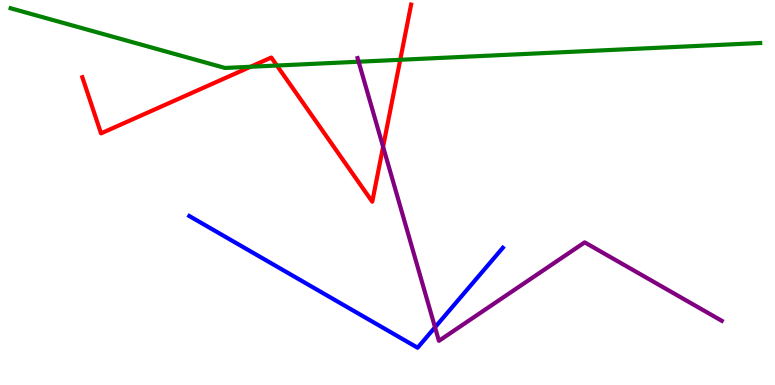[{'lines': ['blue', 'red'], 'intersections': []}, {'lines': ['green', 'red'], 'intersections': [{'x': 3.23, 'y': 8.27}, {'x': 3.57, 'y': 8.3}, {'x': 5.16, 'y': 8.45}]}, {'lines': ['purple', 'red'], 'intersections': [{'x': 4.94, 'y': 6.19}]}, {'lines': ['blue', 'green'], 'intersections': []}, {'lines': ['blue', 'purple'], 'intersections': [{'x': 5.61, 'y': 1.5}]}, {'lines': ['green', 'purple'], 'intersections': [{'x': 4.63, 'y': 8.4}]}]